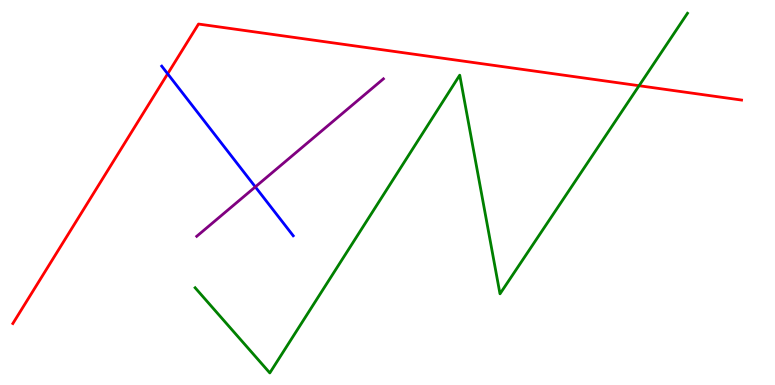[{'lines': ['blue', 'red'], 'intersections': [{'x': 2.16, 'y': 8.08}]}, {'lines': ['green', 'red'], 'intersections': [{'x': 8.25, 'y': 7.77}]}, {'lines': ['purple', 'red'], 'intersections': []}, {'lines': ['blue', 'green'], 'intersections': []}, {'lines': ['blue', 'purple'], 'intersections': [{'x': 3.29, 'y': 5.15}]}, {'lines': ['green', 'purple'], 'intersections': []}]